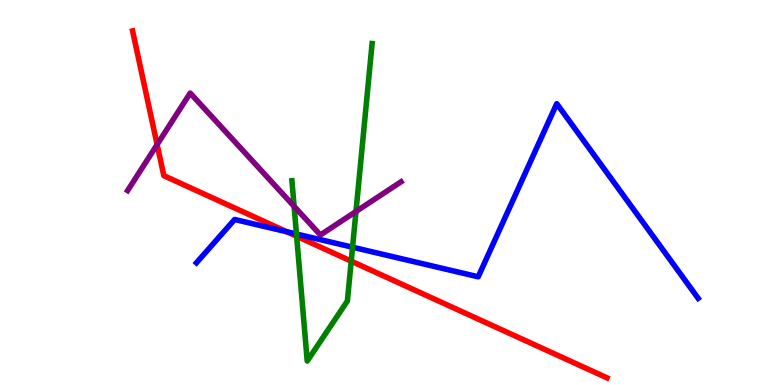[{'lines': ['blue', 'red'], 'intersections': [{'x': 3.7, 'y': 3.98}]}, {'lines': ['green', 'red'], 'intersections': [{'x': 3.83, 'y': 3.86}, {'x': 4.53, 'y': 3.22}]}, {'lines': ['purple', 'red'], 'intersections': [{'x': 2.03, 'y': 6.24}]}, {'lines': ['blue', 'green'], 'intersections': [{'x': 3.83, 'y': 3.92}, {'x': 4.55, 'y': 3.58}]}, {'lines': ['blue', 'purple'], 'intersections': []}, {'lines': ['green', 'purple'], 'intersections': [{'x': 3.79, 'y': 4.64}, {'x': 4.59, 'y': 4.51}]}]